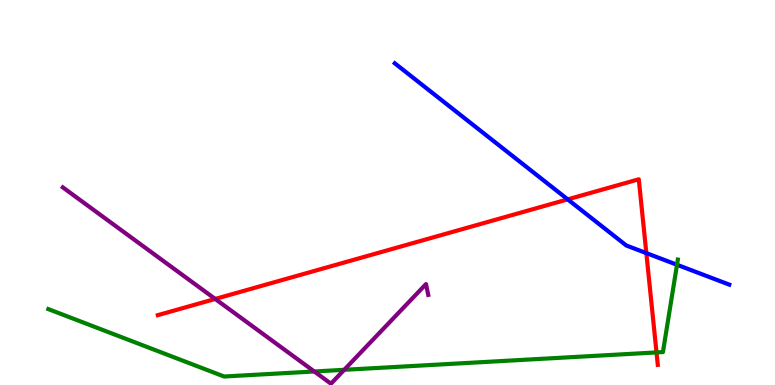[{'lines': ['blue', 'red'], 'intersections': [{'x': 7.33, 'y': 4.82}, {'x': 8.34, 'y': 3.43}]}, {'lines': ['green', 'red'], 'intersections': [{'x': 8.47, 'y': 0.846}]}, {'lines': ['purple', 'red'], 'intersections': [{'x': 2.78, 'y': 2.24}]}, {'lines': ['blue', 'green'], 'intersections': [{'x': 8.74, 'y': 3.12}]}, {'lines': ['blue', 'purple'], 'intersections': []}, {'lines': ['green', 'purple'], 'intersections': [{'x': 4.06, 'y': 0.351}, {'x': 4.44, 'y': 0.394}]}]